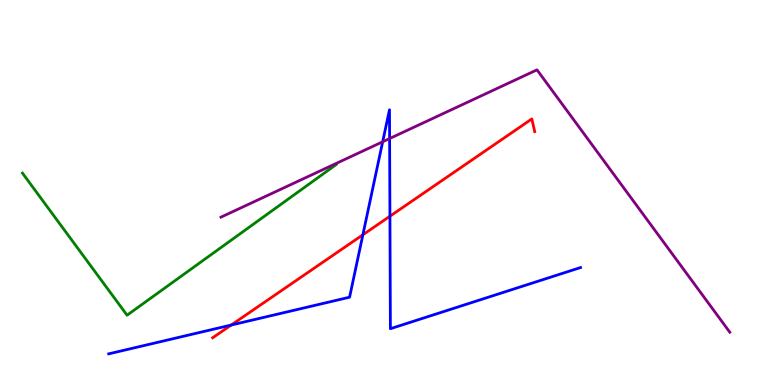[{'lines': ['blue', 'red'], 'intersections': [{'x': 2.98, 'y': 1.56}, {'x': 4.68, 'y': 3.9}, {'x': 5.03, 'y': 4.38}]}, {'lines': ['green', 'red'], 'intersections': []}, {'lines': ['purple', 'red'], 'intersections': []}, {'lines': ['blue', 'green'], 'intersections': []}, {'lines': ['blue', 'purple'], 'intersections': [{'x': 4.94, 'y': 6.32}, {'x': 5.03, 'y': 6.4}]}, {'lines': ['green', 'purple'], 'intersections': []}]